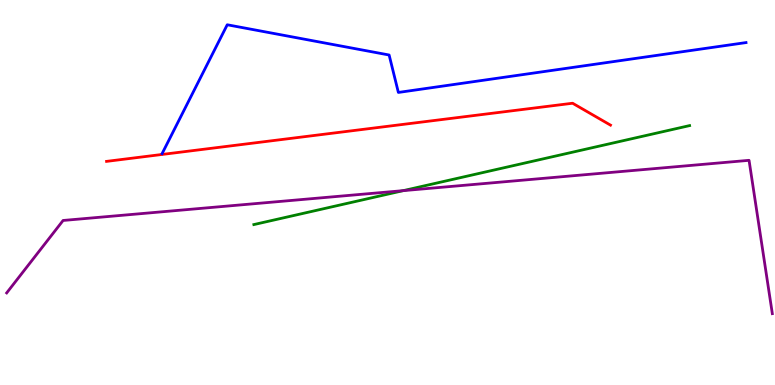[{'lines': ['blue', 'red'], 'intersections': []}, {'lines': ['green', 'red'], 'intersections': []}, {'lines': ['purple', 'red'], 'intersections': []}, {'lines': ['blue', 'green'], 'intersections': []}, {'lines': ['blue', 'purple'], 'intersections': []}, {'lines': ['green', 'purple'], 'intersections': [{'x': 5.2, 'y': 5.05}]}]